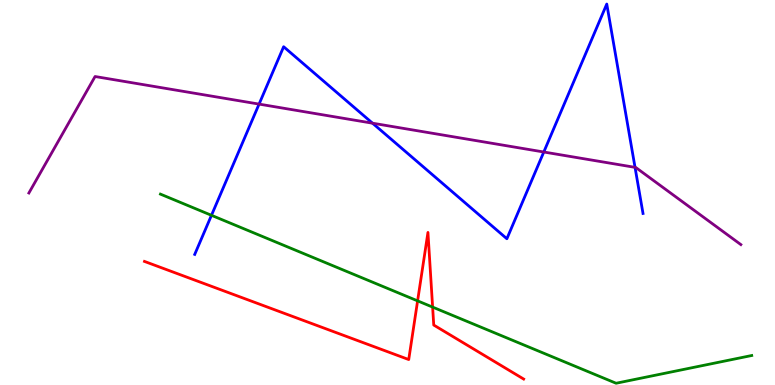[{'lines': ['blue', 'red'], 'intersections': []}, {'lines': ['green', 'red'], 'intersections': [{'x': 5.39, 'y': 2.19}, {'x': 5.58, 'y': 2.02}]}, {'lines': ['purple', 'red'], 'intersections': []}, {'lines': ['blue', 'green'], 'intersections': [{'x': 2.73, 'y': 4.41}]}, {'lines': ['blue', 'purple'], 'intersections': [{'x': 3.34, 'y': 7.3}, {'x': 4.81, 'y': 6.8}, {'x': 7.02, 'y': 6.05}, {'x': 8.19, 'y': 5.65}]}, {'lines': ['green', 'purple'], 'intersections': []}]